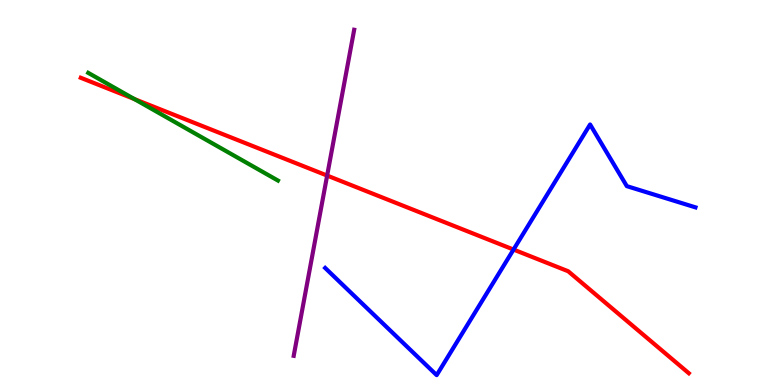[{'lines': ['blue', 'red'], 'intersections': [{'x': 6.63, 'y': 3.52}]}, {'lines': ['green', 'red'], 'intersections': [{'x': 1.73, 'y': 7.43}]}, {'lines': ['purple', 'red'], 'intersections': [{'x': 4.22, 'y': 5.44}]}, {'lines': ['blue', 'green'], 'intersections': []}, {'lines': ['blue', 'purple'], 'intersections': []}, {'lines': ['green', 'purple'], 'intersections': []}]